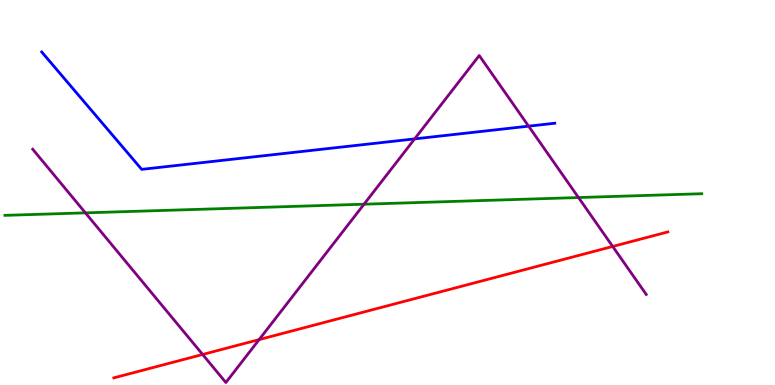[{'lines': ['blue', 'red'], 'intersections': []}, {'lines': ['green', 'red'], 'intersections': []}, {'lines': ['purple', 'red'], 'intersections': [{'x': 2.61, 'y': 0.793}, {'x': 3.34, 'y': 1.18}, {'x': 7.91, 'y': 3.6}]}, {'lines': ['blue', 'green'], 'intersections': []}, {'lines': ['blue', 'purple'], 'intersections': [{'x': 5.35, 'y': 6.39}, {'x': 6.82, 'y': 6.72}]}, {'lines': ['green', 'purple'], 'intersections': [{'x': 1.1, 'y': 4.47}, {'x': 4.7, 'y': 4.7}, {'x': 7.46, 'y': 4.87}]}]